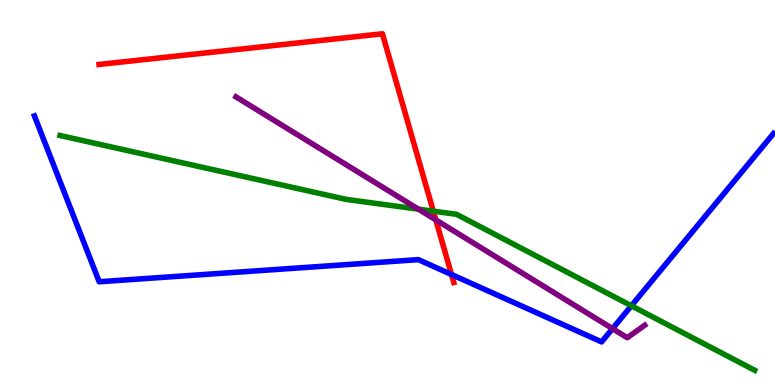[{'lines': ['blue', 'red'], 'intersections': [{'x': 5.83, 'y': 2.87}]}, {'lines': ['green', 'red'], 'intersections': [{'x': 5.59, 'y': 4.51}]}, {'lines': ['purple', 'red'], 'intersections': [{'x': 5.62, 'y': 4.29}]}, {'lines': ['blue', 'green'], 'intersections': [{'x': 8.15, 'y': 2.06}]}, {'lines': ['blue', 'purple'], 'intersections': [{'x': 7.9, 'y': 1.46}]}, {'lines': ['green', 'purple'], 'intersections': [{'x': 5.4, 'y': 4.57}]}]